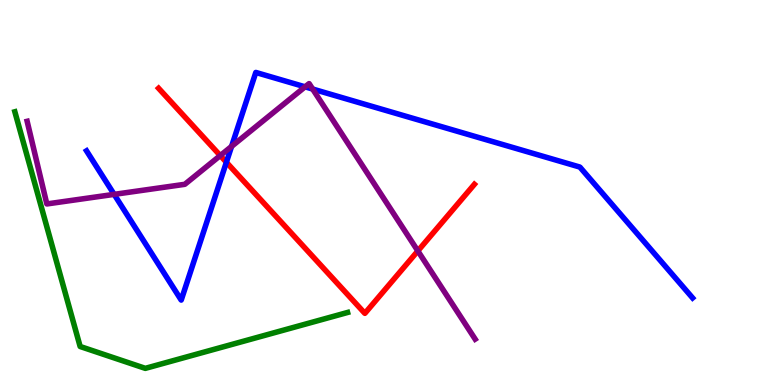[{'lines': ['blue', 'red'], 'intersections': [{'x': 2.92, 'y': 5.79}]}, {'lines': ['green', 'red'], 'intersections': []}, {'lines': ['purple', 'red'], 'intersections': [{'x': 2.84, 'y': 5.96}, {'x': 5.39, 'y': 3.48}]}, {'lines': ['blue', 'green'], 'intersections': []}, {'lines': ['blue', 'purple'], 'intersections': [{'x': 1.47, 'y': 4.95}, {'x': 2.99, 'y': 6.2}, {'x': 3.94, 'y': 7.74}, {'x': 4.03, 'y': 7.69}]}, {'lines': ['green', 'purple'], 'intersections': []}]